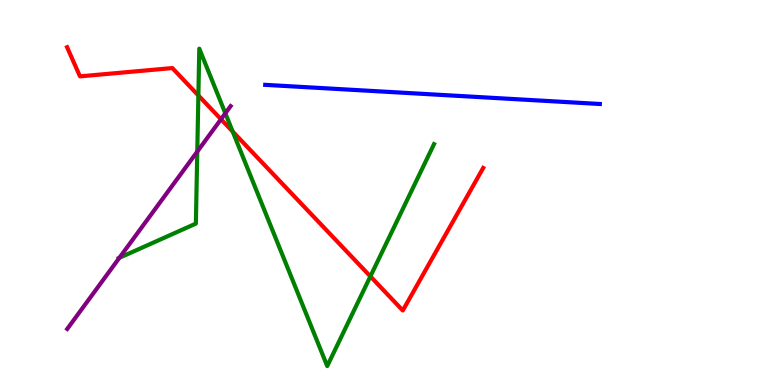[{'lines': ['blue', 'red'], 'intersections': []}, {'lines': ['green', 'red'], 'intersections': [{'x': 2.56, 'y': 7.52}, {'x': 3.0, 'y': 6.58}, {'x': 4.78, 'y': 2.82}]}, {'lines': ['purple', 'red'], 'intersections': [{'x': 2.85, 'y': 6.9}]}, {'lines': ['blue', 'green'], 'intersections': []}, {'lines': ['blue', 'purple'], 'intersections': []}, {'lines': ['green', 'purple'], 'intersections': [{'x': 1.54, 'y': 3.3}, {'x': 2.55, 'y': 6.06}, {'x': 2.91, 'y': 7.06}]}]